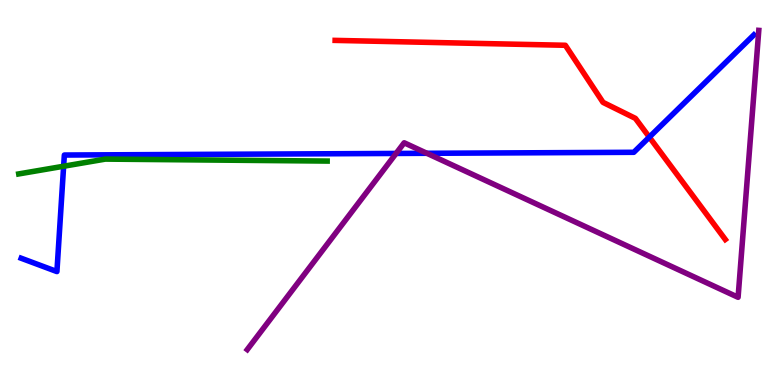[{'lines': ['blue', 'red'], 'intersections': [{'x': 8.38, 'y': 6.44}]}, {'lines': ['green', 'red'], 'intersections': []}, {'lines': ['purple', 'red'], 'intersections': []}, {'lines': ['blue', 'green'], 'intersections': [{'x': 0.821, 'y': 5.68}]}, {'lines': ['blue', 'purple'], 'intersections': [{'x': 5.11, 'y': 6.01}, {'x': 5.51, 'y': 6.02}]}, {'lines': ['green', 'purple'], 'intersections': []}]